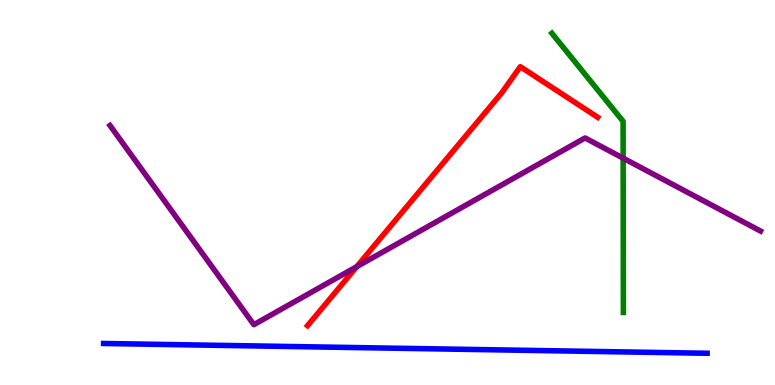[{'lines': ['blue', 'red'], 'intersections': []}, {'lines': ['green', 'red'], 'intersections': []}, {'lines': ['purple', 'red'], 'intersections': [{'x': 4.6, 'y': 3.07}]}, {'lines': ['blue', 'green'], 'intersections': []}, {'lines': ['blue', 'purple'], 'intersections': []}, {'lines': ['green', 'purple'], 'intersections': [{'x': 8.04, 'y': 5.89}]}]